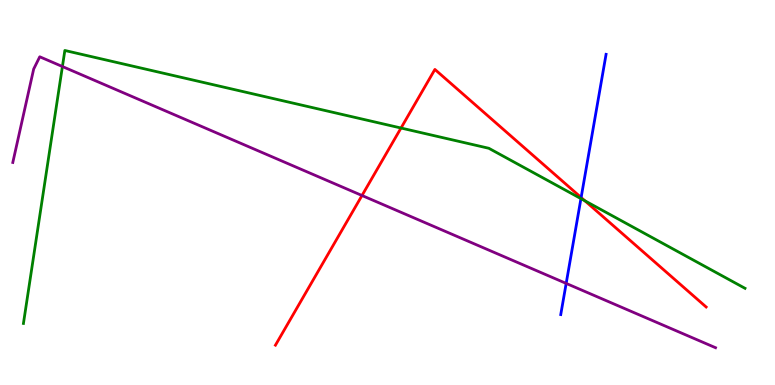[{'lines': ['blue', 'red'], 'intersections': [{'x': 7.5, 'y': 4.87}]}, {'lines': ['green', 'red'], 'intersections': [{'x': 5.17, 'y': 6.67}, {'x': 7.55, 'y': 4.79}]}, {'lines': ['purple', 'red'], 'intersections': [{'x': 4.67, 'y': 4.92}]}, {'lines': ['blue', 'green'], 'intersections': [{'x': 7.5, 'y': 4.84}]}, {'lines': ['blue', 'purple'], 'intersections': [{'x': 7.31, 'y': 2.64}]}, {'lines': ['green', 'purple'], 'intersections': [{'x': 0.805, 'y': 8.27}]}]